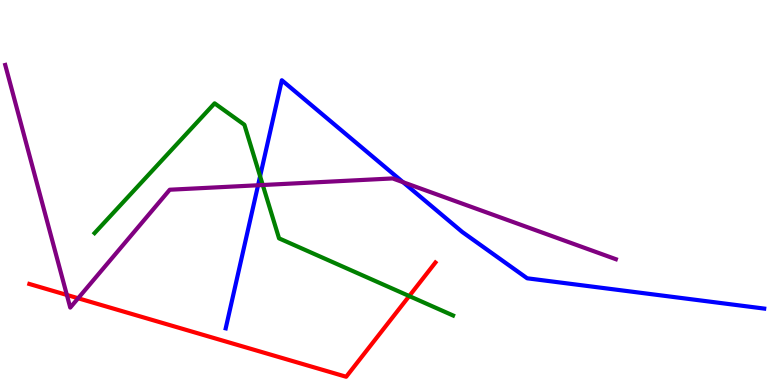[{'lines': ['blue', 'red'], 'intersections': []}, {'lines': ['green', 'red'], 'intersections': [{'x': 5.28, 'y': 2.31}]}, {'lines': ['purple', 'red'], 'intersections': [{'x': 0.863, 'y': 2.34}, {'x': 1.01, 'y': 2.25}]}, {'lines': ['blue', 'green'], 'intersections': [{'x': 3.36, 'y': 5.42}]}, {'lines': ['blue', 'purple'], 'intersections': [{'x': 3.33, 'y': 5.19}, {'x': 5.2, 'y': 5.27}]}, {'lines': ['green', 'purple'], 'intersections': [{'x': 3.39, 'y': 5.19}]}]